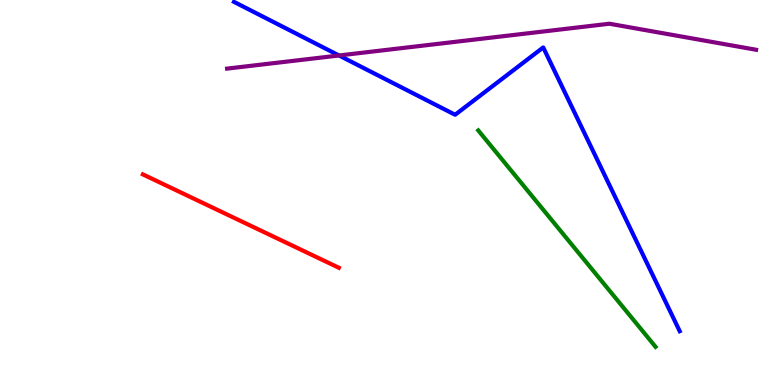[{'lines': ['blue', 'red'], 'intersections': []}, {'lines': ['green', 'red'], 'intersections': []}, {'lines': ['purple', 'red'], 'intersections': []}, {'lines': ['blue', 'green'], 'intersections': []}, {'lines': ['blue', 'purple'], 'intersections': [{'x': 4.37, 'y': 8.56}]}, {'lines': ['green', 'purple'], 'intersections': []}]